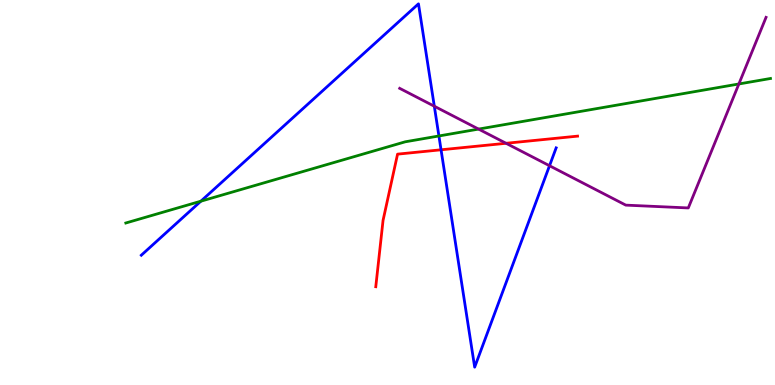[{'lines': ['blue', 'red'], 'intersections': [{'x': 5.69, 'y': 6.11}]}, {'lines': ['green', 'red'], 'intersections': []}, {'lines': ['purple', 'red'], 'intersections': [{'x': 6.53, 'y': 6.28}]}, {'lines': ['blue', 'green'], 'intersections': [{'x': 2.59, 'y': 4.77}, {'x': 5.66, 'y': 6.47}]}, {'lines': ['blue', 'purple'], 'intersections': [{'x': 5.6, 'y': 7.24}, {'x': 7.09, 'y': 5.7}]}, {'lines': ['green', 'purple'], 'intersections': [{'x': 6.18, 'y': 6.65}, {'x': 9.53, 'y': 7.82}]}]